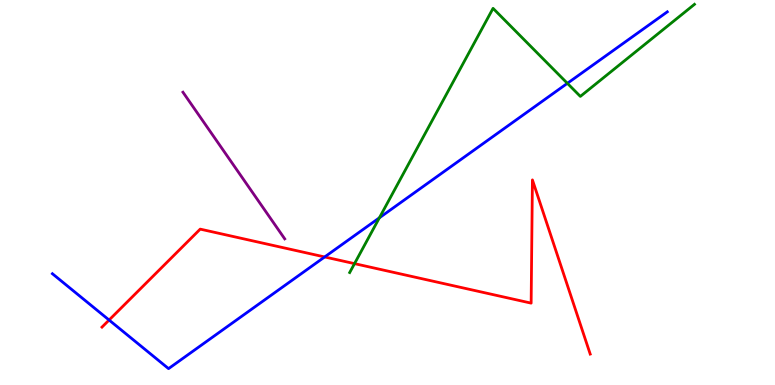[{'lines': ['blue', 'red'], 'intersections': [{'x': 1.41, 'y': 1.69}, {'x': 4.19, 'y': 3.33}]}, {'lines': ['green', 'red'], 'intersections': [{'x': 4.57, 'y': 3.15}]}, {'lines': ['purple', 'red'], 'intersections': []}, {'lines': ['blue', 'green'], 'intersections': [{'x': 4.9, 'y': 4.34}, {'x': 7.32, 'y': 7.84}]}, {'lines': ['blue', 'purple'], 'intersections': []}, {'lines': ['green', 'purple'], 'intersections': []}]